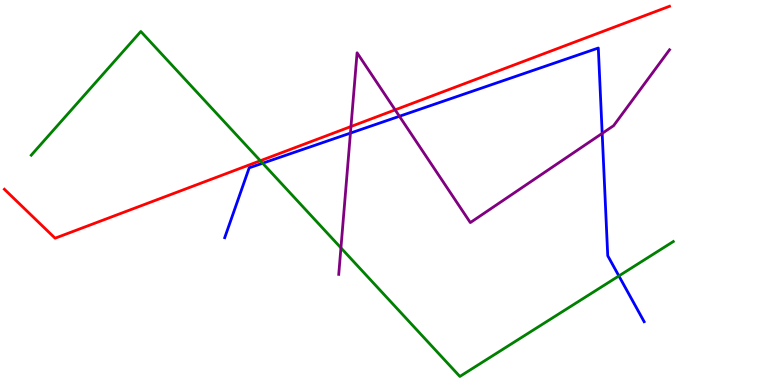[{'lines': ['blue', 'red'], 'intersections': []}, {'lines': ['green', 'red'], 'intersections': [{'x': 3.36, 'y': 5.83}]}, {'lines': ['purple', 'red'], 'intersections': [{'x': 4.53, 'y': 6.71}, {'x': 5.1, 'y': 7.15}]}, {'lines': ['blue', 'green'], 'intersections': [{'x': 3.39, 'y': 5.76}, {'x': 7.99, 'y': 2.83}]}, {'lines': ['blue', 'purple'], 'intersections': [{'x': 4.52, 'y': 6.54}, {'x': 5.15, 'y': 6.98}, {'x': 7.77, 'y': 6.54}]}, {'lines': ['green', 'purple'], 'intersections': [{'x': 4.4, 'y': 3.56}]}]